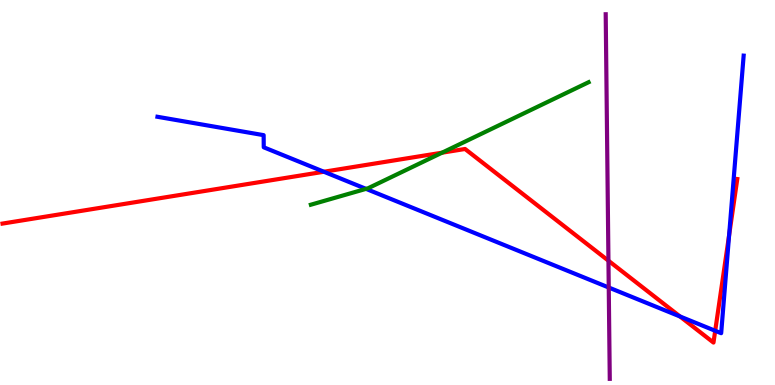[{'lines': ['blue', 'red'], 'intersections': [{'x': 4.18, 'y': 5.54}, {'x': 8.77, 'y': 1.78}, {'x': 9.23, 'y': 1.41}, {'x': 9.41, 'y': 3.89}]}, {'lines': ['green', 'red'], 'intersections': [{'x': 5.7, 'y': 6.03}]}, {'lines': ['purple', 'red'], 'intersections': [{'x': 7.85, 'y': 3.23}]}, {'lines': ['blue', 'green'], 'intersections': [{'x': 4.72, 'y': 5.09}]}, {'lines': ['blue', 'purple'], 'intersections': [{'x': 7.85, 'y': 2.53}]}, {'lines': ['green', 'purple'], 'intersections': []}]